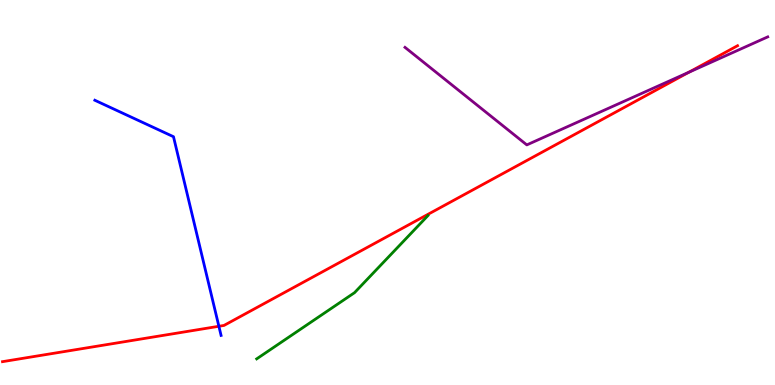[{'lines': ['blue', 'red'], 'intersections': [{'x': 2.82, 'y': 1.53}]}, {'lines': ['green', 'red'], 'intersections': []}, {'lines': ['purple', 'red'], 'intersections': [{'x': 8.89, 'y': 8.12}]}, {'lines': ['blue', 'green'], 'intersections': []}, {'lines': ['blue', 'purple'], 'intersections': []}, {'lines': ['green', 'purple'], 'intersections': []}]